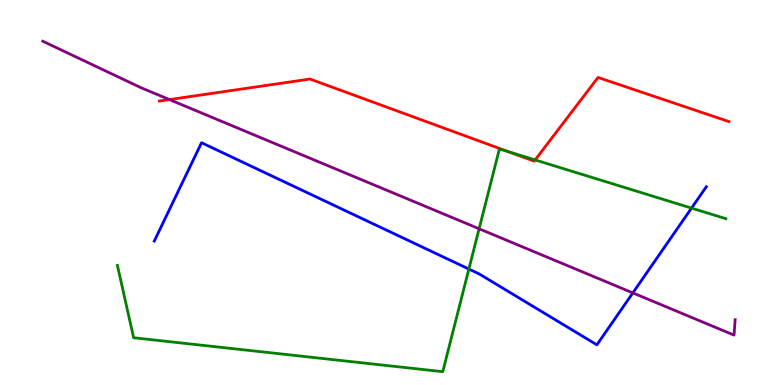[{'lines': ['blue', 'red'], 'intersections': []}, {'lines': ['green', 'red'], 'intersections': [{'x': 6.56, 'y': 6.06}, {'x': 6.91, 'y': 5.85}]}, {'lines': ['purple', 'red'], 'intersections': [{'x': 2.19, 'y': 7.41}]}, {'lines': ['blue', 'green'], 'intersections': [{'x': 6.05, 'y': 3.01}, {'x': 8.92, 'y': 4.59}]}, {'lines': ['blue', 'purple'], 'intersections': [{'x': 8.17, 'y': 2.39}]}, {'lines': ['green', 'purple'], 'intersections': [{'x': 6.18, 'y': 4.06}]}]